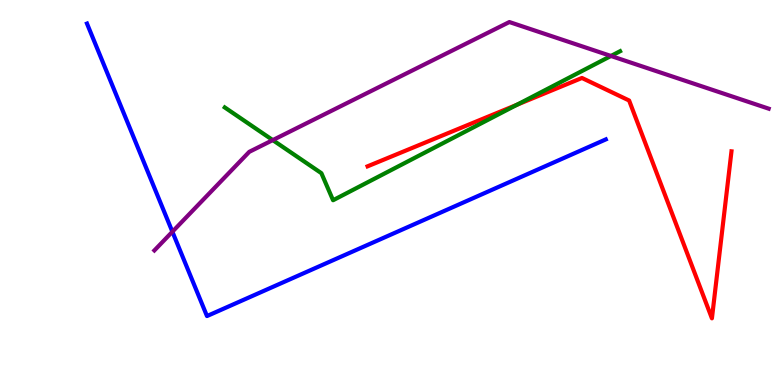[{'lines': ['blue', 'red'], 'intersections': []}, {'lines': ['green', 'red'], 'intersections': [{'x': 6.67, 'y': 7.28}]}, {'lines': ['purple', 'red'], 'intersections': []}, {'lines': ['blue', 'green'], 'intersections': []}, {'lines': ['blue', 'purple'], 'intersections': [{'x': 2.22, 'y': 3.98}]}, {'lines': ['green', 'purple'], 'intersections': [{'x': 3.52, 'y': 6.36}, {'x': 7.88, 'y': 8.55}]}]